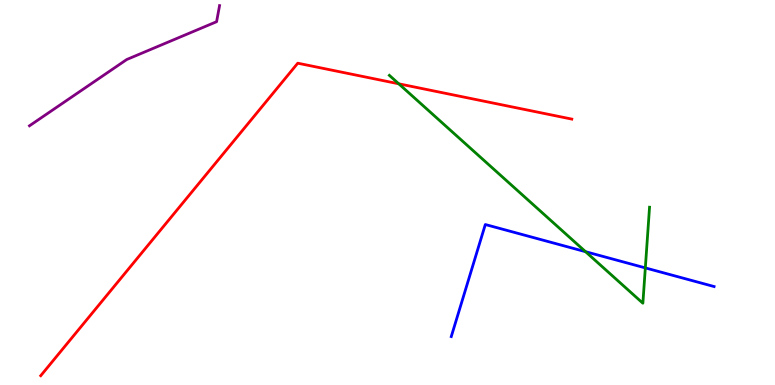[{'lines': ['blue', 'red'], 'intersections': []}, {'lines': ['green', 'red'], 'intersections': [{'x': 5.15, 'y': 7.82}]}, {'lines': ['purple', 'red'], 'intersections': []}, {'lines': ['blue', 'green'], 'intersections': [{'x': 7.56, 'y': 3.46}, {'x': 8.33, 'y': 3.04}]}, {'lines': ['blue', 'purple'], 'intersections': []}, {'lines': ['green', 'purple'], 'intersections': []}]